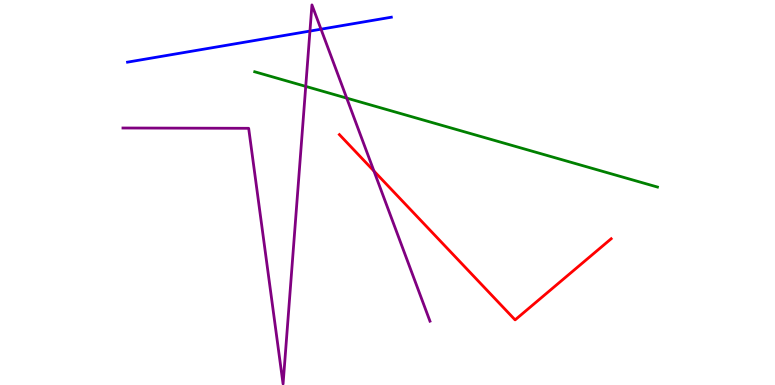[{'lines': ['blue', 'red'], 'intersections': []}, {'lines': ['green', 'red'], 'intersections': []}, {'lines': ['purple', 'red'], 'intersections': [{'x': 4.82, 'y': 5.56}]}, {'lines': ['blue', 'green'], 'intersections': []}, {'lines': ['blue', 'purple'], 'intersections': [{'x': 4.0, 'y': 9.19}, {'x': 4.14, 'y': 9.24}]}, {'lines': ['green', 'purple'], 'intersections': [{'x': 3.94, 'y': 7.76}, {'x': 4.47, 'y': 7.45}]}]